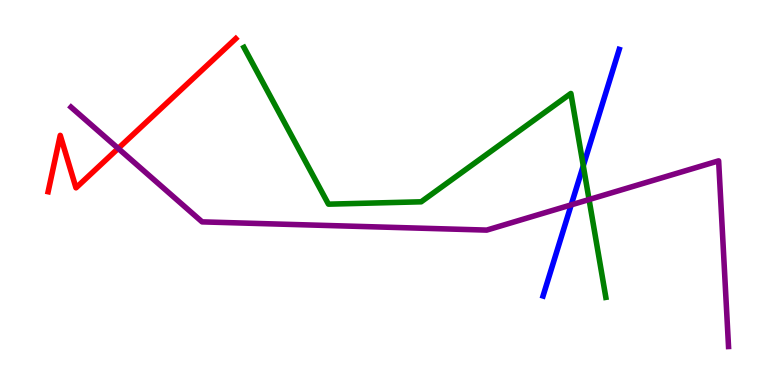[{'lines': ['blue', 'red'], 'intersections': []}, {'lines': ['green', 'red'], 'intersections': []}, {'lines': ['purple', 'red'], 'intersections': [{'x': 1.53, 'y': 6.14}]}, {'lines': ['blue', 'green'], 'intersections': [{'x': 7.53, 'y': 5.69}]}, {'lines': ['blue', 'purple'], 'intersections': [{'x': 7.37, 'y': 4.68}]}, {'lines': ['green', 'purple'], 'intersections': [{'x': 7.6, 'y': 4.82}]}]